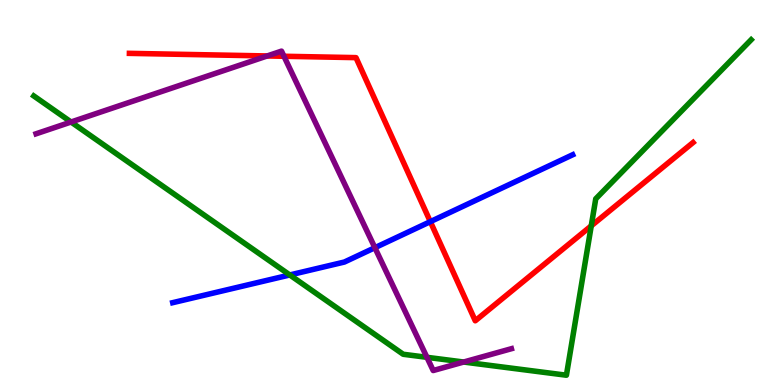[{'lines': ['blue', 'red'], 'intersections': [{'x': 5.55, 'y': 4.24}]}, {'lines': ['green', 'red'], 'intersections': [{'x': 7.63, 'y': 4.13}]}, {'lines': ['purple', 'red'], 'intersections': [{'x': 3.45, 'y': 8.55}, {'x': 3.66, 'y': 8.54}]}, {'lines': ['blue', 'green'], 'intersections': [{'x': 3.74, 'y': 2.86}]}, {'lines': ['blue', 'purple'], 'intersections': [{'x': 4.84, 'y': 3.57}]}, {'lines': ['green', 'purple'], 'intersections': [{'x': 0.917, 'y': 6.83}, {'x': 5.51, 'y': 0.719}, {'x': 5.98, 'y': 0.597}]}]